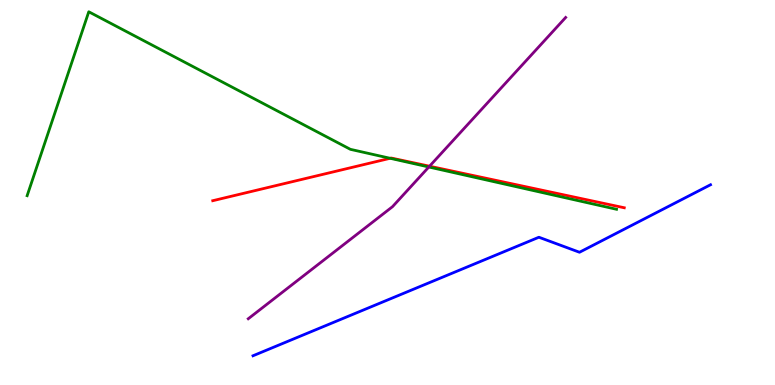[{'lines': ['blue', 'red'], 'intersections': []}, {'lines': ['green', 'red'], 'intersections': [{'x': 5.03, 'y': 5.89}]}, {'lines': ['purple', 'red'], 'intersections': [{'x': 5.54, 'y': 5.68}]}, {'lines': ['blue', 'green'], 'intersections': []}, {'lines': ['blue', 'purple'], 'intersections': []}, {'lines': ['green', 'purple'], 'intersections': [{'x': 5.53, 'y': 5.66}]}]